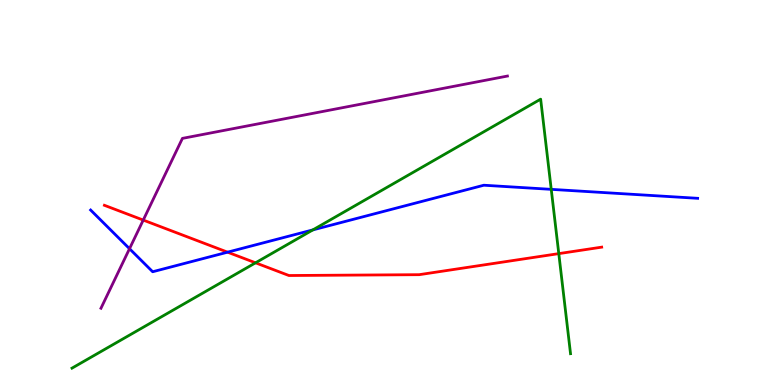[{'lines': ['blue', 'red'], 'intersections': [{'x': 2.94, 'y': 3.45}]}, {'lines': ['green', 'red'], 'intersections': [{'x': 3.3, 'y': 3.17}, {'x': 7.21, 'y': 3.41}]}, {'lines': ['purple', 'red'], 'intersections': [{'x': 1.85, 'y': 4.28}]}, {'lines': ['blue', 'green'], 'intersections': [{'x': 4.04, 'y': 4.03}, {'x': 7.11, 'y': 5.08}]}, {'lines': ['blue', 'purple'], 'intersections': [{'x': 1.67, 'y': 3.54}]}, {'lines': ['green', 'purple'], 'intersections': []}]